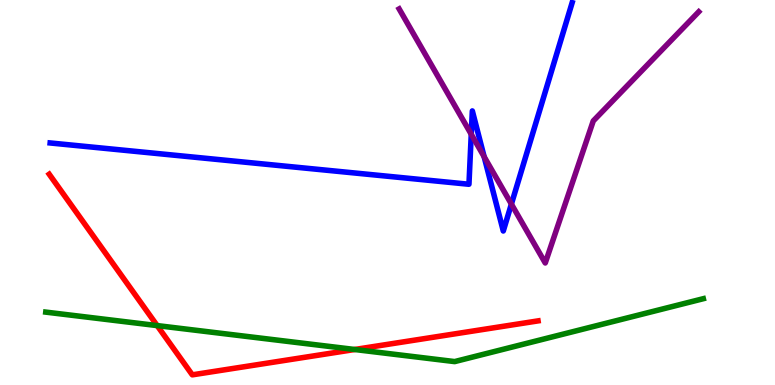[{'lines': ['blue', 'red'], 'intersections': []}, {'lines': ['green', 'red'], 'intersections': [{'x': 2.03, 'y': 1.54}, {'x': 4.58, 'y': 0.922}]}, {'lines': ['purple', 'red'], 'intersections': []}, {'lines': ['blue', 'green'], 'intersections': []}, {'lines': ['blue', 'purple'], 'intersections': [{'x': 6.08, 'y': 6.51}, {'x': 6.25, 'y': 5.93}, {'x': 6.6, 'y': 4.7}]}, {'lines': ['green', 'purple'], 'intersections': []}]